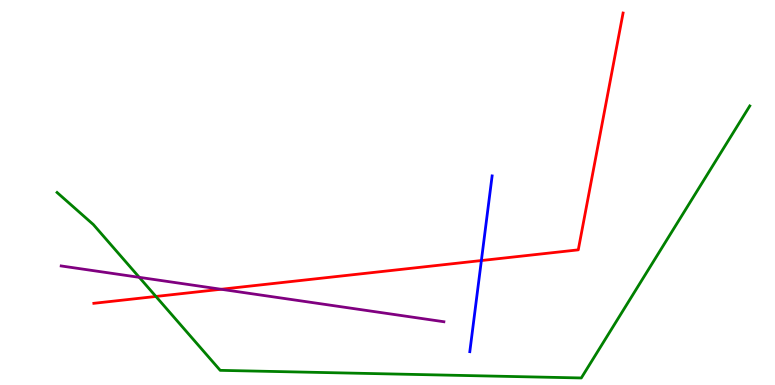[{'lines': ['blue', 'red'], 'intersections': [{'x': 6.21, 'y': 3.23}]}, {'lines': ['green', 'red'], 'intersections': [{'x': 2.01, 'y': 2.3}]}, {'lines': ['purple', 'red'], 'intersections': [{'x': 2.85, 'y': 2.49}]}, {'lines': ['blue', 'green'], 'intersections': []}, {'lines': ['blue', 'purple'], 'intersections': []}, {'lines': ['green', 'purple'], 'intersections': [{'x': 1.8, 'y': 2.8}]}]